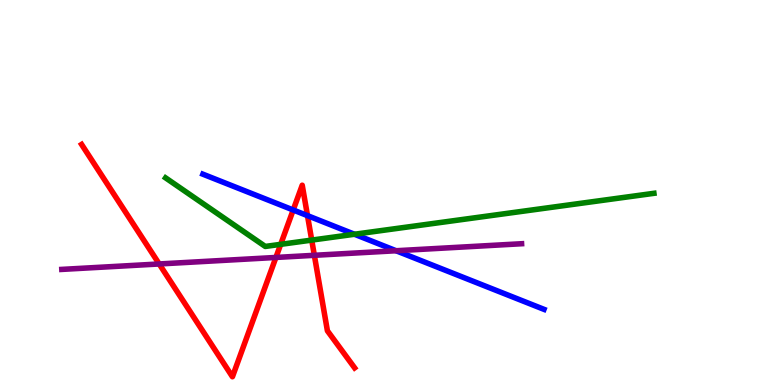[{'lines': ['blue', 'red'], 'intersections': [{'x': 3.78, 'y': 4.55}, {'x': 3.97, 'y': 4.4}]}, {'lines': ['green', 'red'], 'intersections': [{'x': 3.62, 'y': 3.65}, {'x': 4.02, 'y': 3.76}]}, {'lines': ['purple', 'red'], 'intersections': [{'x': 2.05, 'y': 3.14}, {'x': 3.56, 'y': 3.31}, {'x': 4.06, 'y': 3.37}]}, {'lines': ['blue', 'green'], 'intersections': [{'x': 4.57, 'y': 3.92}]}, {'lines': ['blue', 'purple'], 'intersections': [{'x': 5.11, 'y': 3.49}]}, {'lines': ['green', 'purple'], 'intersections': []}]